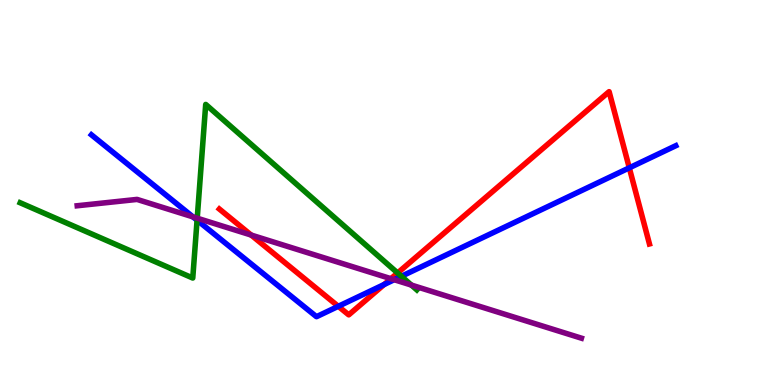[{'lines': ['blue', 'red'], 'intersections': [{'x': 4.37, 'y': 2.04}, {'x': 4.96, 'y': 2.61}, {'x': 8.12, 'y': 5.64}]}, {'lines': ['green', 'red'], 'intersections': [{'x': 5.13, 'y': 2.91}]}, {'lines': ['purple', 'red'], 'intersections': [{'x': 3.24, 'y': 3.89}, {'x': 5.04, 'y': 2.76}]}, {'lines': ['blue', 'green'], 'intersections': [{'x': 2.54, 'y': 4.28}, {'x': 5.18, 'y': 2.82}]}, {'lines': ['blue', 'purple'], 'intersections': [{'x': 2.49, 'y': 4.37}, {'x': 5.09, 'y': 2.73}]}, {'lines': ['green', 'purple'], 'intersections': [{'x': 2.54, 'y': 4.33}, {'x': 5.31, 'y': 2.6}]}]